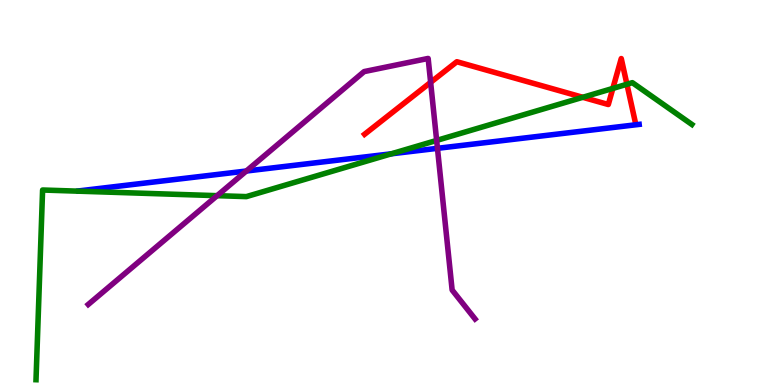[{'lines': ['blue', 'red'], 'intersections': []}, {'lines': ['green', 'red'], 'intersections': [{'x': 7.52, 'y': 7.47}, {'x': 7.91, 'y': 7.7}, {'x': 8.09, 'y': 7.81}]}, {'lines': ['purple', 'red'], 'intersections': [{'x': 5.56, 'y': 7.86}]}, {'lines': ['blue', 'green'], 'intersections': [{'x': 5.05, 'y': 6.01}]}, {'lines': ['blue', 'purple'], 'intersections': [{'x': 3.18, 'y': 5.56}, {'x': 5.64, 'y': 6.15}]}, {'lines': ['green', 'purple'], 'intersections': [{'x': 2.8, 'y': 4.92}, {'x': 5.63, 'y': 6.35}]}]